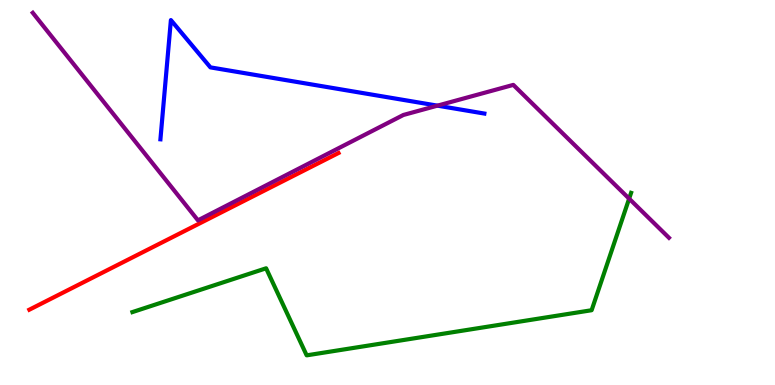[{'lines': ['blue', 'red'], 'intersections': []}, {'lines': ['green', 'red'], 'intersections': []}, {'lines': ['purple', 'red'], 'intersections': []}, {'lines': ['blue', 'green'], 'intersections': []}, {'lines': ['blue', 'purple'], 'intersections': [{'x': 5.64, 'y': 7.26}]}, {'lines': ['green', 'purple'], 'intersections': [{'x': 8.12, 'y': 4.84}]}]